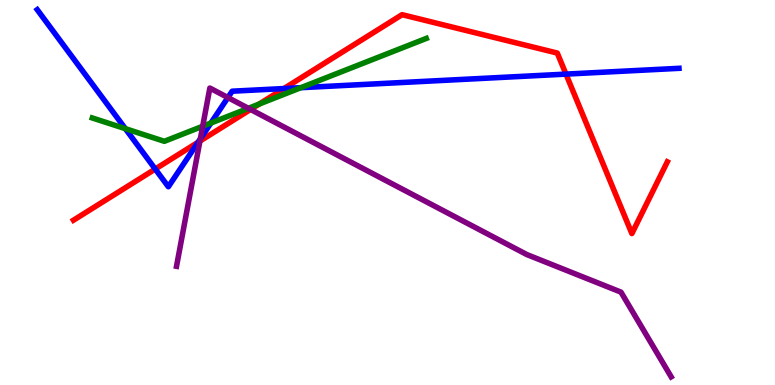[{'lines': ['blue', 'red'], 'intersections': [{'x': 2.0, 'y': 5.61}, {'x': 2.56, 'y': 6.3}, {'x': 3.66, 'y': 7.7}, {'x': 7.3, 'y': 8.08}]}, {'lines': ['green', 'red'], 'intersections': [{'x': 3.34, 'y': 7.3}]}, {'lines': ['purple', 'red'], 'intersections': [{'x': 2.58, 'y': 6.33}, {'x': 3.23, 'y': 7.16}]}, {'lines': ['blue', 'green'], 'intersections': [{'x': 1.62, 'y': 6.66}, {'x': 2.72, 'y': 6.8}, {'x': 3.88, 'y': 7.72}]}, {'lines': ['blue', 'purple'], 'intersections': [{'x': 2.59, 'y': 6.39}, {'x': 2.94, 'y': 7.47}]}, {'lines': ['green', 'purple'], 'intersections': [{'x': 2.62, 'y': 6.72}, {'x': 3.2, 'y': 7.19}]}]